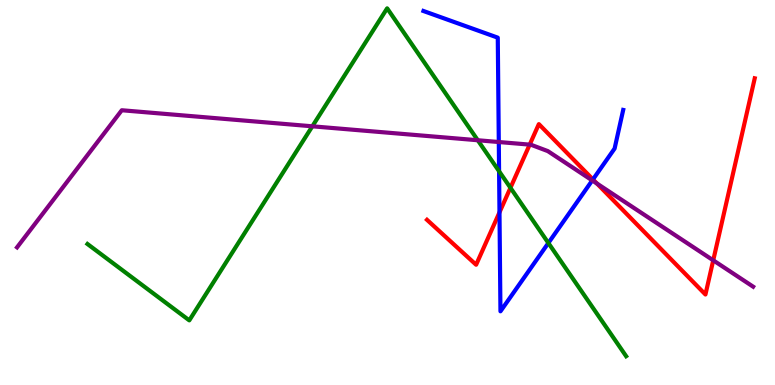[{'lines': ['blue', 'red'], 'intersections': [{'x': 6.44, 'y': 4.48}, {'x': 7.65, 'y': 5.34}]}, {'lines': ['green', 'red'], 'intersections': [{'x': 6.59, 'y': 5.12}]}, {'lines': ['purple', 'red'], 'intersections': [{'x': 6.83, 'y': 6.24}, {'x': 7.7, 'y': 5.23}, {'x': 9.2, 'y': 3.24}]}, {'lines': ['blue', 'green'], 'intersections': [{'x': 6.44, 'y': 5.55}, {'x': 7.08, 'y': 3.69}]}, {'lines': ['blue', 'purple'], 'intersections': [{'x': 6.44, 'y': 6.31}, {'x': 7.64, 'y': 5.31}]}, {'lines': ['green', 'purple'], 'intersections': [{'x': 4.03, 'y': 6.72}, {'x': 6.16, 'y': 6.36}]}]